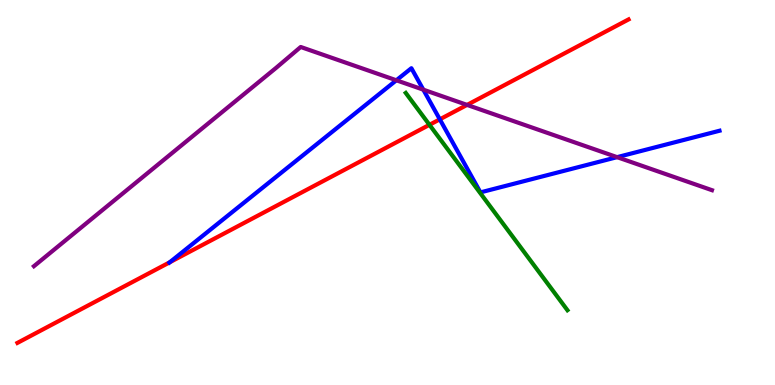[{'lines': ['blue', 'red'], 'intersections': [{'x': 2.19, 'y': 3.19}, {'x': 5.68, 'y': 6.9}]}, {'lines': ['green', 'red'], 'intersections': [{'x': 5.54, 'y': 6.76}]}, {'lines': ['purple', 'red'], 'intersections': [{'x': 6.03, 'y': 7.28}]}, {'lines': ['blue', 'green'], 'intersections': []}, {'lines': ['blue', 'purple'], 'intersections': [{'x': 5.11, 'y': 7.91}, {'x': 5.46, 'y': 7.67}, {'x': 7.96, 'y': 5.92}]}, {'lines': ['green', 'purple'], 'intersections': []}]